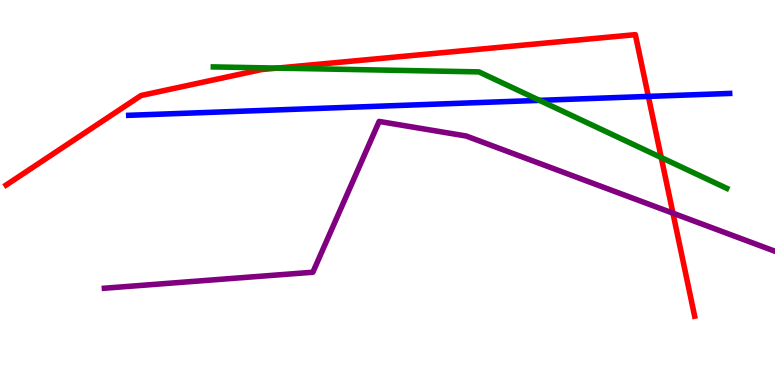[{'lines': ['blue', 'red'], 'intersections': [{'x': 8.37, 'y': 7.5}]}, {'lines': ['green', 'red'], 'intersections': [{'x': 3.58, 'y': 8.23}, {'x': 8.53, 'y': 5.91}]}, {'lines': ['purple', 'red'], 'intersections': [{'x': 8.68, 'y': 4.46}]}, {'lines': ['blue', 'green'], 'intersections': [{'x': 6.96, 'y': 7.39}]}, {'lines': ['blue', 'purple'], 'intersections': []}, {'lines': ['green', 'purple'], 'intersections': []}]